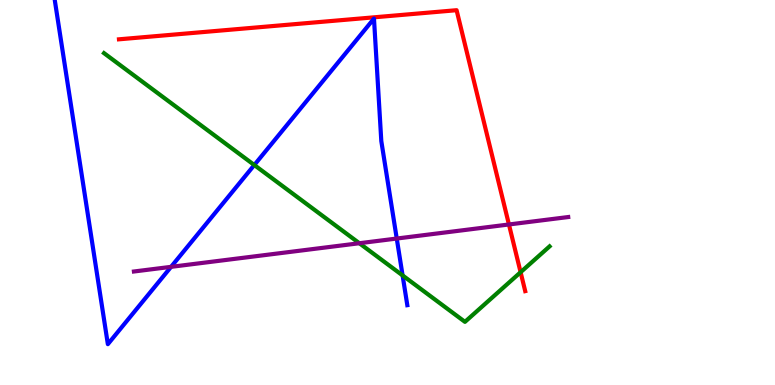[{'lines': ['blue', 'red'], 'intersections': []}, {'lines': ['green', 'red'], 'intersections': [{'x': 6.72, 'y': 2.93}]}, {'lines': ['purple', 'red'], 'intersections': [{'x': 6.57, 'y': 4.17}]}, {'lines': ['blue', 'green'], 'intersections': [{'x': 3.28, 'y': 5.71}, {'x': 5.19, 'y': 2.85}]}, {'lines': ['blue', 'purple'], 'intersections': [{'x': 2.21, 'y': 3.07}, {'x': 5.12, 'y': 3.8}]}, {'lines': ['green', 'purple'], 'intersections': [{'x': 4.64, 'y': 3.68}]}]